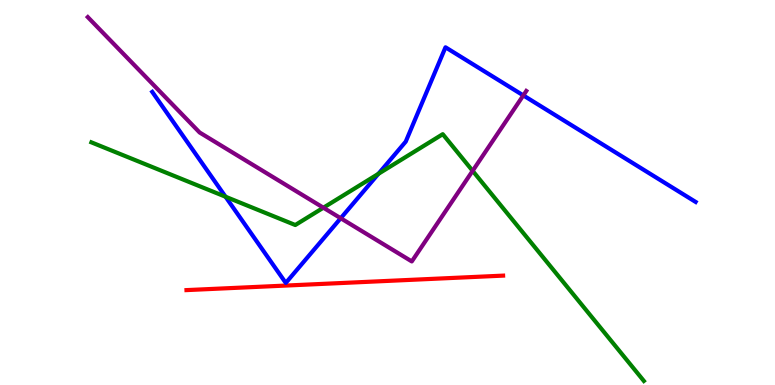[{'lines': ['blue', 'red'], 'intersections': []}, {'lines': ['green', 'red'], 'intersections': []}, {'lines': ['purple', 'red'], 'intersections': []}, {'lines': ['blue', 'green'], 'intersections': [{'x': 2.91, 'y': 4.89}, {'x': 4.88, 'y': 5.49}]}, {'lines': ['blue', 'purple'], 'intersections': [{'x': 4.4, 'y': 4.33}, {'x': 6.75, 'y': 7.52}]}, {'lines': ['green', 'purple'], 'intersections': [{'x': 4.17, 'y': 4.6}, {'x': 6.1, 'y': 5.56}]}]